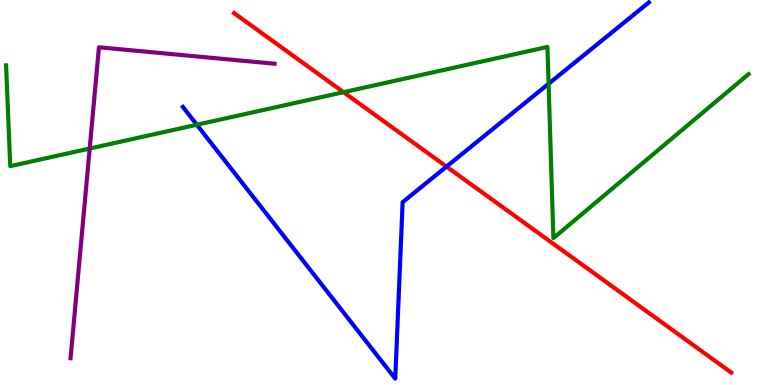[{'lines': ['blue', 'red'], 'intersections': [{'x': 5.76, 'y': 5.67}]}, {'lines': ['green', 'red'], 'intersections': [{'x': 4.43, 'y': 7.61}]}, {'lines': ['purple', 'red'], 'intersections': []}, {'lines': ['blue', 'green'], 'intersections': [{'x': 2.54, 'y': 6.76}, {'x': 7.08, 'y': 7.82}]}, {'lines': ['blue', 'purple'], 'intersections': []}, {'lines': ['green', 'purple'], 'intersections': [{'x': 1.16, 'y': 6.14}]}]